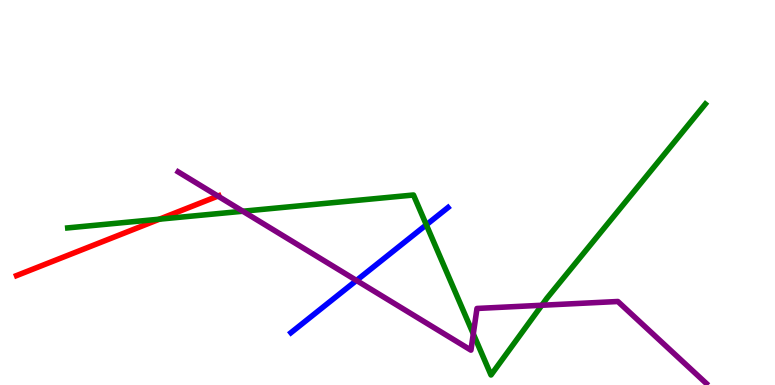[{'lines': ['blue', 'red'], 'intersections': []}, {'lines': ['green', 'red'], 'intersections': [{'x': 2.06, 'y': 4.31}]}, {'lines': ['purple', 'red'], 'intersections': [{'x': 2.81, 'y': 4.91}]}, {'lines': ['blue', 'green'], 'intersections': [{'x': 5.5, 'y': 4.16}]}, {'lines': ['blue', 'purple'], 'intersections': [{'x': 4.6, 'y': 2.72}]}, {'lines': ['green', 'purple'], 'intersections': [{'x': 3.13, 'y': 4.51}, {'x': 6.11, 'y': 1.33}, {'x': 6.99, 'y': 2.07}]}]